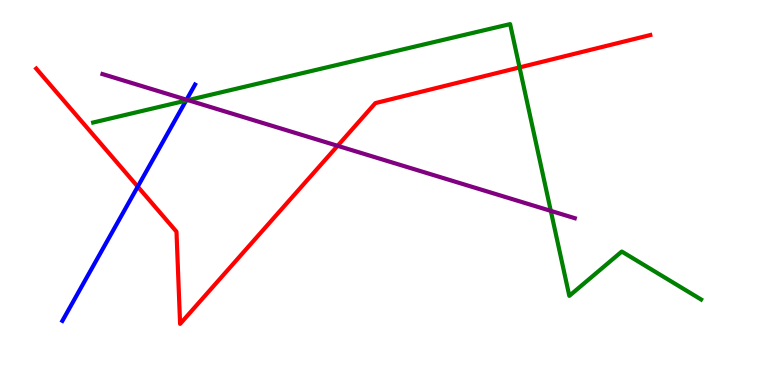[{'lines': ['blue', 'red'], 'intersections': [{'x': 1.78, 'y': 5.15}]}, {'lines': ['green', 'red'], 'intersections': [{'x': 6.7, 'y': 8.25}]}, {'lines': ['purple', 'red'], 'intersections': [{'x': 4.36, 'y': 6.21}]}, {'lines': ['blue', 'green'], 'intersections': [{'x': 2.4, 'y': 7.39}]}, {'lines': ['blue', 'purple'], 'intersections': [{'x': 2.41, 'y': 7.41}]}, {'lines': ['green', 'purple'], 'intersections': [{'x': 2.43, 'y': 7.4}, {'x': 7.11, 'y': 4.52}]}]